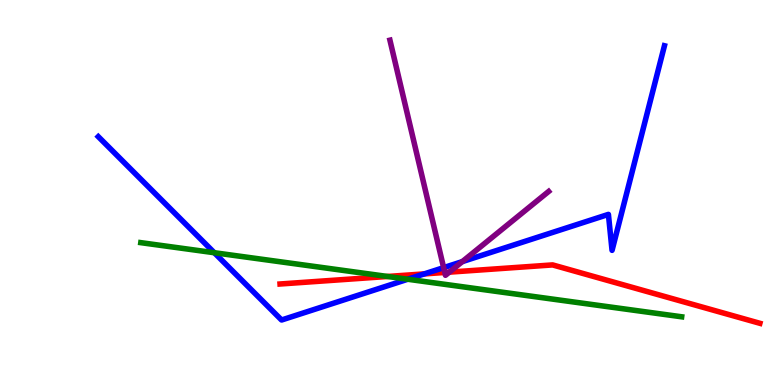[{'lines': ['blue', 'red'], 'intersections': [{'x': 5.47, 'y': 2.89}]}, {'lines': ['green', 'red'], 'intersections': [{'x': 5.0, 'y': 2.82}]}, {'lines': ['purple', 'red'], 'intersections': [{'x': 5.74, 'y': 2.92}, {'x': 5.8, 'y': 2.93}]}, {'lines': ['blue', 'green'], 'intersections': [{'x': 2.77, 'y': 3.44}, {'x': 5.26, 'y': 2.75}]}, {'lines': ['blue', 'purple'], 'intersections': [{'x': 5.72, 'y': 3.05}, {'x': 5.97, 'y': 3.21}]}, {'lines': ['green', 'purple'], 'intersections': []}]